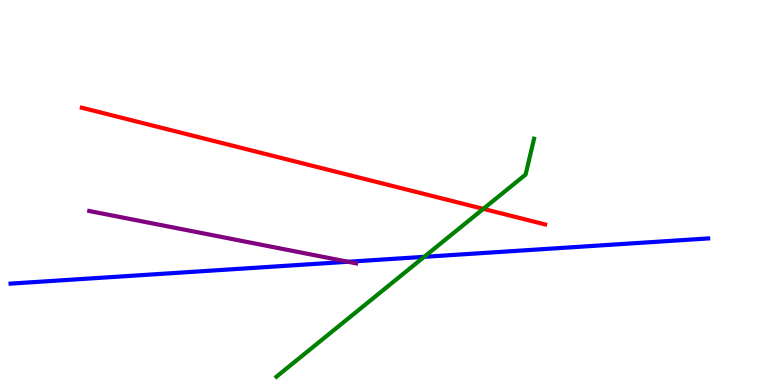[{'lines': ['blue', 'red'], 'intersections': []}, {'lines': ['green', 'red'], 'intersections': [{'x': 6.24, 'y': 4.58}]}, {'lines': ['purple', 'red'], 'intersections': []}, {'lines': ['blue', 'green'], 'intersections': [{'x': 5.47, 'y': 3.33}]}, {'lines': ['blue', 'purple'], 'intersections': [{'x': 4.49, 'y': 3.2}]}, {'lines': ['green', 'purple'], 'intersections': []}]